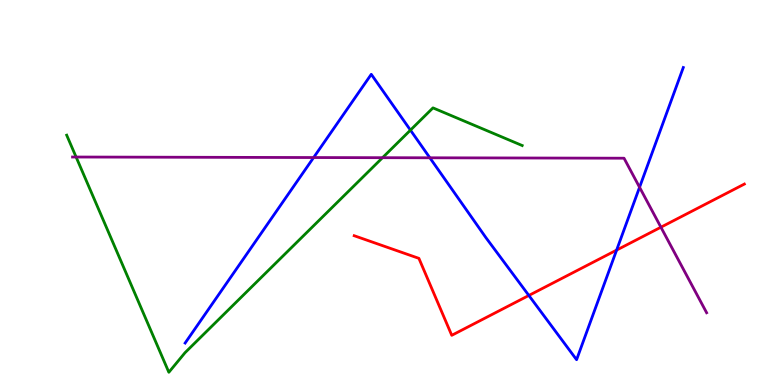[{'lines': ['blue', 'red'], 'intersections': [{'x': 6.82, 'y': 2.33}, {'x': 7.96, 'y': 3.5}]}, {'lines': ['green', 'red'], 'intersections': []}, {'lines': ['purple', 'red'], 'intersections': [{'x': 8.53, 'y': 4.1}]}, {'lines': ['blue', 'green'], 'intersections': [{'x': 5.3, 'y': 6.62}]}, {'lines': ['blue', 'purple'], 'intersections': [{'x': 4.05, 'y': 5.91}, {'x': 5.55, 'y': 5.9}, {'x': 8.25, 'y': 5.14}]}, {'lines': ['green', 'purple'], 'intersections': [{'x': 0.982, 'y': 5.92}, {'x': 4.94, 'y': 5.9}]}]